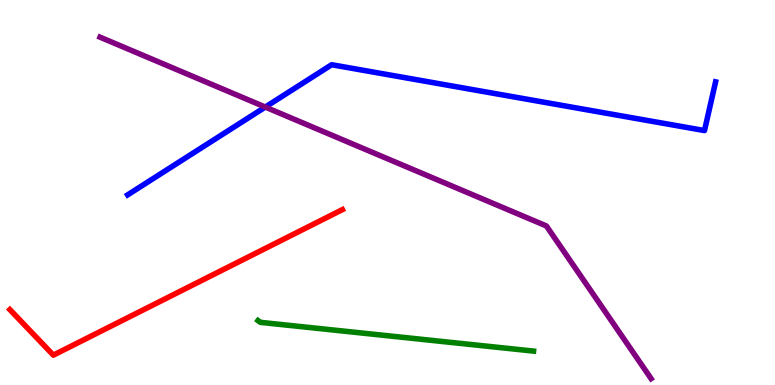[{'lines': ['blue', 'red'], 'intersections': []}, {'lines': ['green', 'red'], 'intersections': []}, {'lines': ['purple', 'red'], 'intersections': []}, {'lines': ['blue', 'green'], 'intersections': []}, {'lines': ['blue', 'purple'], 'intersections': [{'x': 3.42, 'y': 7.22}]}, {'lines': ['green', 'purple'], 'intersections': []}]